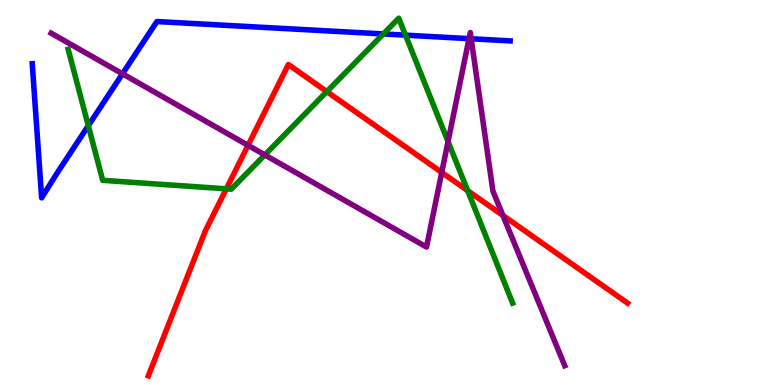[{'lines': ['blue', 'red'], 'intersections': []}, {'lines': ['green', 'red'], 'intersections': [{'x': 2.92, 'y': 5.1}, {'x': 4.22, 'y': 7.62}, {'x': 6.03, 'y': 5.05}]}, {'lines': ['purple', 'red'], 'intersections': [{'x': 3.2, 'y': 6.22}, {'x': 5.7, 'y': 5.52}, {'x': 6.49, 'y': 4.4}]}, {'lines': ['blue', 'green'], 'intersections': [{'x': 1.14, 'y': 6.74}, {'x': 4.95, 'y': 9.12}, {'x': 5.23, 'y': 9.09}]}, {'lines': ['blue', 'purple'], 'intersections': [{'x': 1.58, 'y': 8.08}, {'x': 6.05, 'y': 9.0}, {'x': 6.08, 'y': 8.99}]}, {'lines': ['green', 'purple'], 'intersections': [{'x': 3.42, 'y': 5.98}, {'x': 5.78, 'y': 6.32}]}]